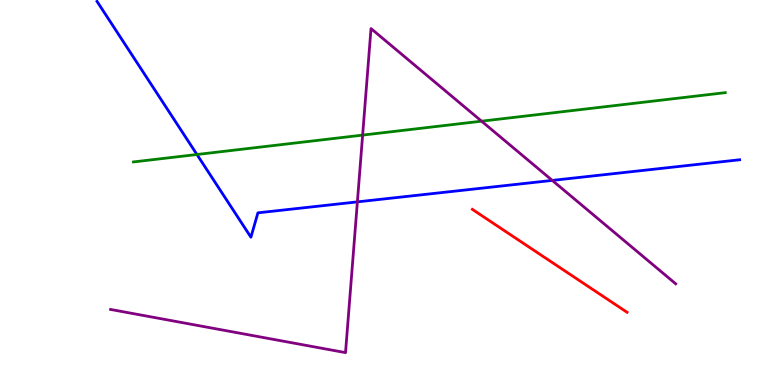[{'lines': ['blue', 'red'], 'intersections': []}, {'lines': ['green', 'red'], 'intersections': []}, {'lines': ['purple', 'red'], 'intersections': []}, {'lines': ['blue', 'green'], 'intersections': [{'x': 2.54, 'y': 5.99}]}, {'lines': ['blue', 'purple'], 'intersections': [{'x': 4.61, 'y': 4.76}, {'x': 7.13, 'y': 5.31}]}, {'lines': ['green', 'purple'], 'intersections': [{'x': 4.68, 'y': 6.49}, {'x': 6.21, 'y': 6.85}]}]